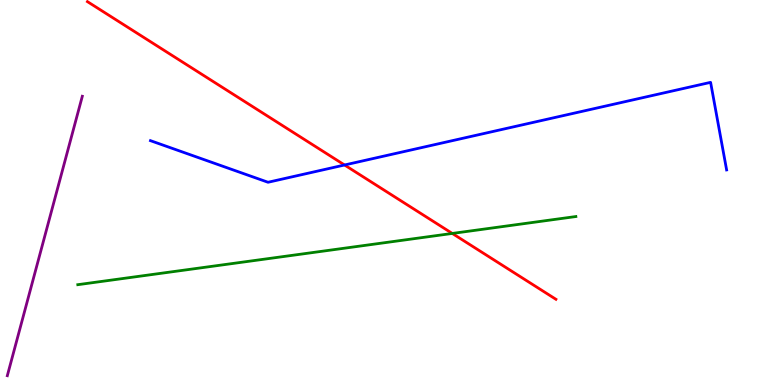[{'lines': ['blue', 'red'], 'intersections': [{'x': 4.45, 'y': 5.71}]}, {'lines': ['green', 'red'], 'intersections': [{'x': 5.84, 'y': 3.94}]}, {'lines': ['purple', 'red'], 'intersections': []}, {'lines': ['blue', 'green'], 'intersections': []}, {'lines': ['blue', 'purple'], 'intersections': []}, {'lines': ['green', 'purple'], 'intersections': []}]